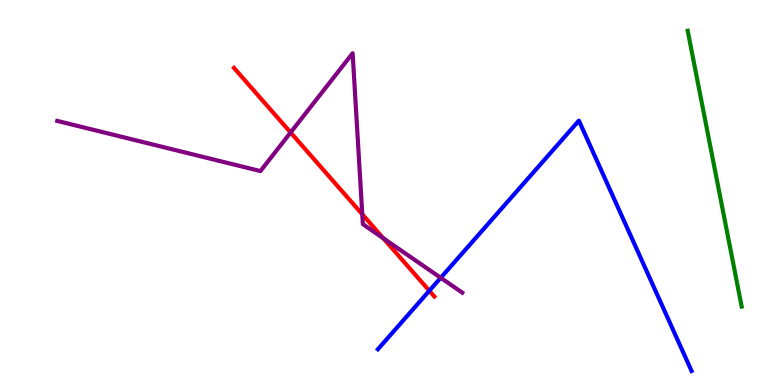[{'lines': ['blue', 'red'], 'intersections': [{'x': 5.54, 'y': 2.45}]}, {'lines': ['green', 'red'], 'intersections': []}, {'lines': ['purple', 'red'], 'intersections': [{'x': 3.75, 'y': 6.56}, {'x': 4.67, 'y': 4.43}, {'x': 4.95, 'y': 3.81}]}, {'lines': ['blue', 'green'], 'intersections': []}, {'lines': ['blue', 'purple'], 'intersections': [{'x': 5.69, 'y': 2.78}]}, {'lines': ['green', 'purple'], 'intersections': []}]